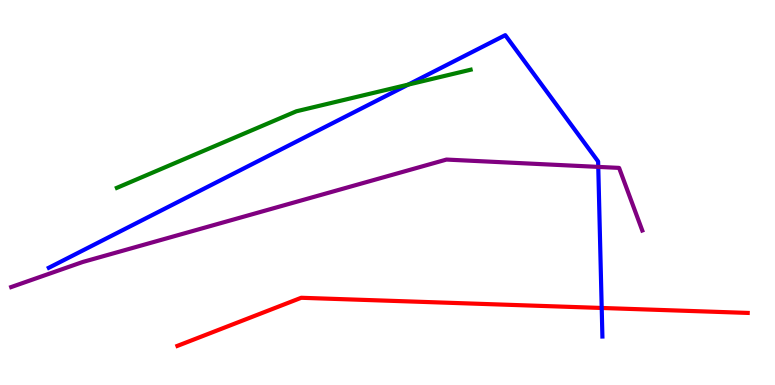[{'lines': ['blue', 'red'], 'intersections': [{'x': 7.76, 'y': 2.0}]}, {'lines': ['green', 'red'], 'intersections': []}, {'lines': ['purple', 'red'], 'intersections': []}, {'lines': ['blue', 'green'], 'intersections': [{'x': 5.27, 'y': 7.8}]}, {'lines': ['blue', 'purple'], 'intersections': [{'x': 7.72, 'y': 5.67}]}, {'lines': ['green', 'purple'], 'intersections': []}]